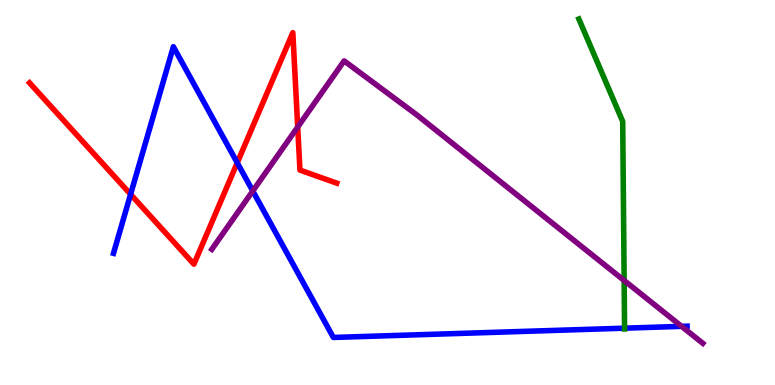[{'lines': ['blue', 'red'], 'intersections': [{'x': 1.69, 'y': 4.95}, {'x': 3.06, 'y': 5.77}]}, {'lines': ['green', 'red'], 'intersections': []}, {'lines': ['purple', 'red'], 'intersections': [{'x': 3.84, 'y': 6.7}]}, {'lines': ['blue', 'green'], 'intersections': [{'x': 8.06, 'y': 1.48}]}, {'lines': ['blue', 'purple'], 'intersections': [{'x': 3.26, 'y': 5.04}, {'x': 8.79, 'y': 1.52}]}, {'lines': ['green', 'purple'], 'intersections': [{'x': 8.05, 'y': 2.72}]}]